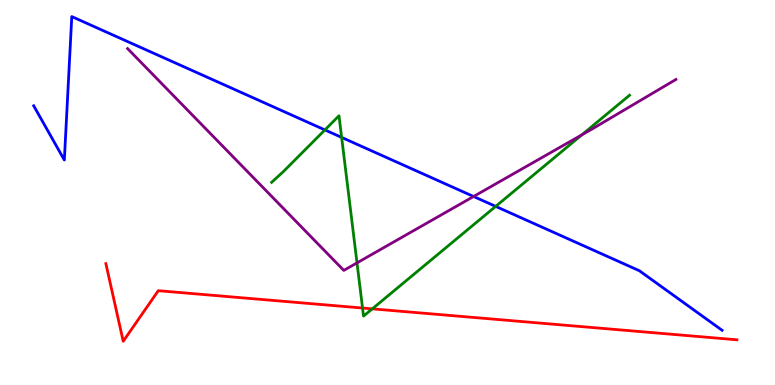[{'lines': ['blue', 'red'], 'intersections': []}, {'lines': ['green', 'red'], 'intersections': [{'x': 4.68, 'y': 2.0}, {'x': 4.8, 'y': 1.98}]}, {'lines': ['purple', 'red'], 'intersections': []}, {'lines': ['blue', 'green'], 'intersections': [{'x': 4.19, 'y': 6.63}, {'x': 4.41, 'y': 6.43}, {'x': 6.4, 'y': 4.64}]}, {'lines': ['blue', 'purple'], 'intersections': [{'x': 6.11, 'y': 4.9}]}, {'lines': ['green', 'purple'], 'intersections': [{'x': 4.61, 'y': 3.17}, {'x': 7.51, 'y': 6.5}]}]